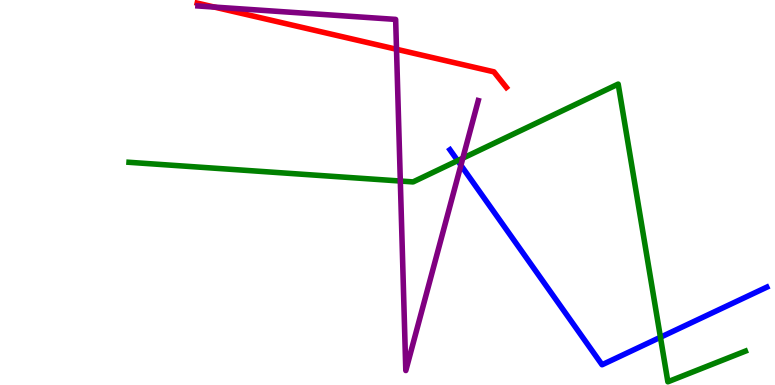[{'lines': ['blue', 'red'], 'intersections': []}, {'lines': ['green', 'red'], 'intersections': []}, {'lines': ['purple', 'red'], 'intersections': [{'x': 2.77, 'y': 9.82}, {'x': 5.12, 'y': 8.72}]}, {'lines': ['blue', 'green'], 'intersections': [{'x': 5.91, 'y': 5.83}, {'x': 8.52, 'y': 1.24}]}, {'lines': ['blue', 'purple'], 'intersections': [{'x': 5.95, 'y': 5.71}]}, {'lines': ['green', 'purple'], 'intersections': [{'x': 5.17, 'y': 5.3}, {'x': 5.97, 'y': 5.89}]}]